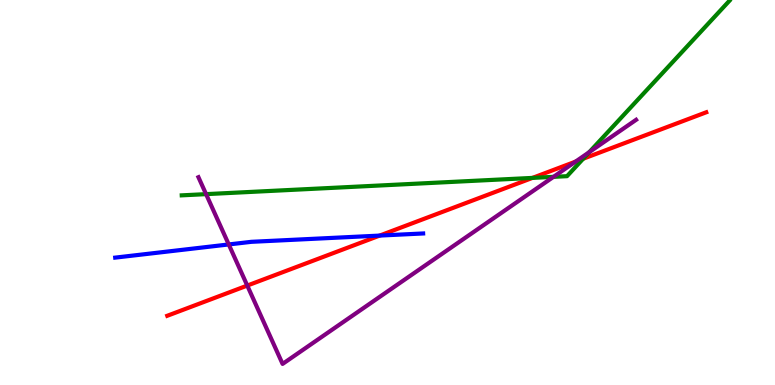[{'lines': ['blue', 'red'], 'intersections': [{'x': 4.9, 'y': 3.88}]}, {'lines': ['green', 'red'], 'intersections': [{'x': 6.87, 'y': 5.38}, {'x': 7.52, 'y': 5.88}]}, {'lines': ['purple', 'red'], 'intersections': [{'x': 3.19, 'y': 2.58}, {'x': 7.43, 'y': 5.8}]}, {'lines': ['blue', 'green'], 'intersections': []}, {'lines': ['blue', 'purple'], 'intersections': [{'x': 2.95, 'y': 3.65}]}, {'lines': ['green', 'purple'], 'intersections': [{'x': 2.66, 'y': 4.96}, {'x': 7.14, 'y': 5.41}, {'x': 7.6, 'y': 6.05}]}]